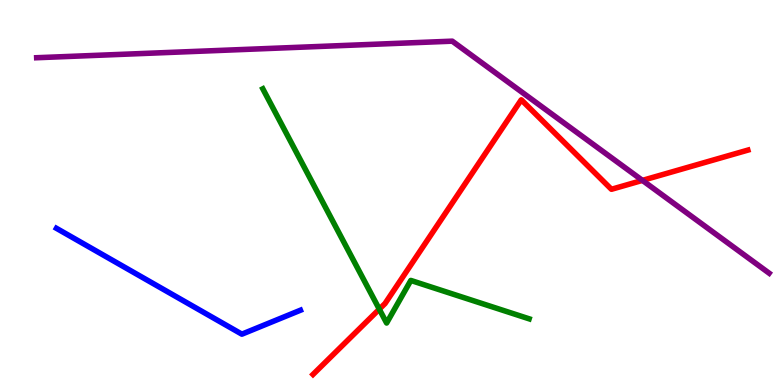[{'lines': ['blue', 'red'], 'intersections': []}, {'lines': ['green', 'red'], 'intersections': [{'x': 4.89, 'y': 1.97}]}, {'lines': ['purple', 'red'], 'intersections': [{'x': 8.29, 'y': 5.31}]}, {'lines': ['blue', 'green'], 'intersections': []}, {'lines': ['blue', 'purple'], 'intersections': []}, {'lines': ['green', 'purple'], 'intersections': []}]